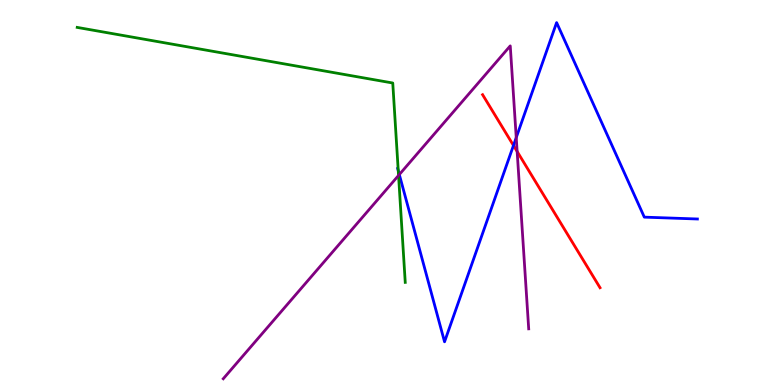[{'lines': ['blue', 'red'], 'intersections': [{'x': 6.63, 'y': 6.22}]}, {'lines': ['green', 'red'], 'intersections': []}, {'lines': ['purple', 'red'], 'intersections': [{'x': 6.67, 'y': 6.07}]}, {'lines': ['blue', 'green'], 'intersections': [{'x': 5.14, 'y': 5.57}]}, {'lines': ['blue', 'purple'], 'intersections': [{'x': 5.15, 'y': 5.47}, {'x': 6.66, 'y': 6.43}]}, {'lines': ['green', 'purple'], 'intersections': [{'x': 5.14, 'y': 5.44}]}]